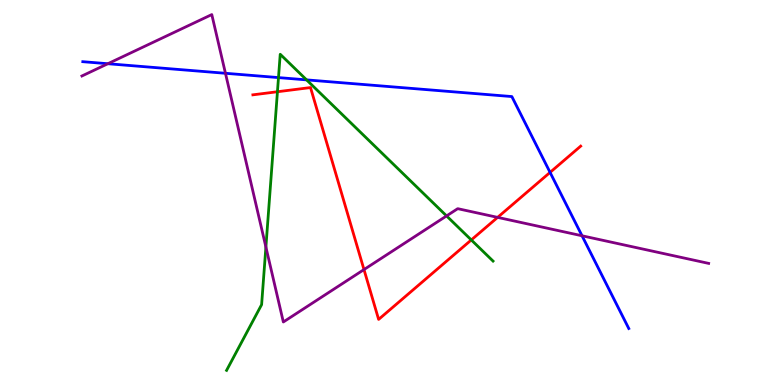[{'lines': ['blue', 'red'], 'intersections': [{'x': 7.1, 'y': 5.52}]}, {'lines': ['green', 'red'], 'intersections': [{'x': 3.58, 'y': 7.62}, {'x': 6.08, 'y': 3.77}]}, {'lines': ['purple', 'red'], 'intersections': [{'x': 4.7, 'y': 3.0}, {'x': 6.42, 'y': 4.35}]}, {'lines': ['blue', 'green'], 'intersections': [{'x': 3.59, 'y': 7.98}, {'x': 3.96, 'y': 7.93}]}, {'lines': ['blue', 'purple'], 'intersections': [{'x': 1.39, 'y': 8.34}, {'x': 2.91, 'y': 8.1}, {'x': 7.51, 'y': 3.88}]}, {'lines': ['green', 'purple'], 'intersections': [{'x': 3.43, 'y': 3.58}, {'x': 5.76, 'y': 4.39}]}]